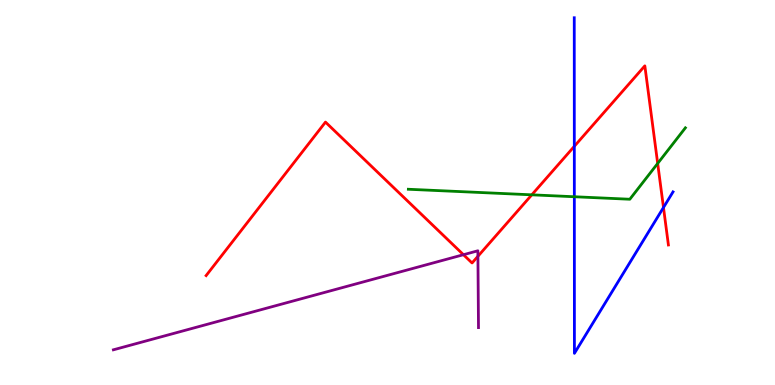[{'lines': ['blue', 'red'], 'intersections': [{'x': 7.41, 'y': 6.2}, {'x': 8.56, 'y': 4.61}]}, {'lines': ['green', 'red'], 'intersections': [{'x': 6.86, 'y': 4.94}, {'x': 8.49, 'y': 5.76}]}, {'lines': ['purple', 'red'], 'intersections': [{'x': 5.98, 'y': 3.38}, {'x': 6.17, 'y': 3.34}]}, {'lines': ['blue', 'green'], 'intersections': [{'x': 7.41, 'y': 4.89}]}, {'lines': ['blue', 'purple'], 'intersections': []}, {'lines': ['green', 'purple'], 'intersections': []}]